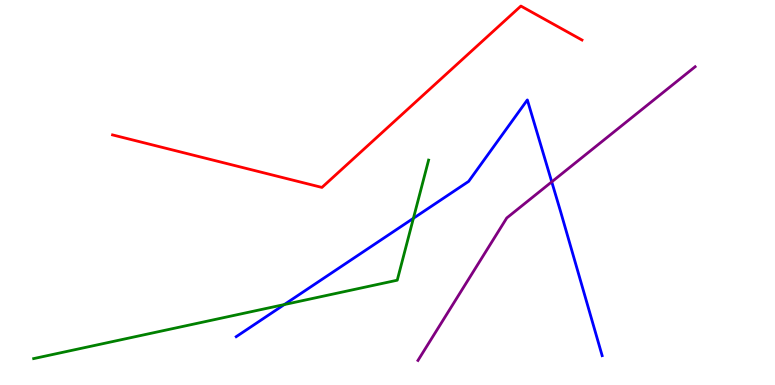[{'lines': ['blue', 'red'], 'intersections': []}, {'lines': ['green', 'red'], 'intersections': []}, {'lines': ['purple', 'red'], 'intersections': []}, {'lines': ['blue', 'green'], 'intersections': [{'x': 3.67, 'y': 2.09}, {'x': 5.33, 'y': 4.33}]}, {'lines': ['blue', 'purple'], 'intersections': [{'x': 7.12, 'y': 5.28}]}, {'lines': ['green', 'purple'], 'intersections': []}]